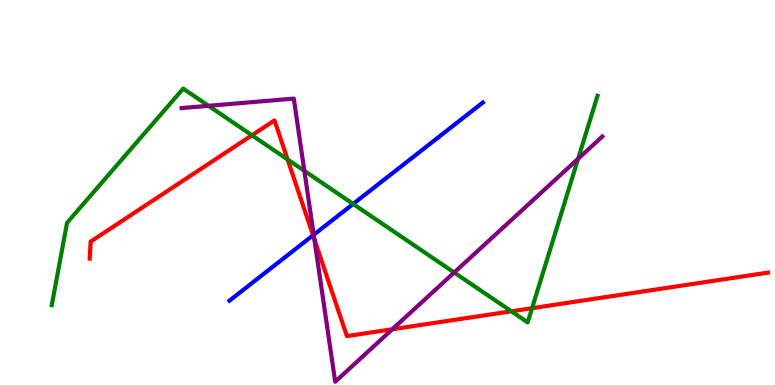[{'lines': ['blue', 'red'], 'intersections': [{'x': 4.04, 'y': 3.89}]}, {'lines': ['green', 'red'], 'intersections': [{'x': 3.25, 'y': 6.49}, {'x': 3.71, 'y': 5.86}, {'x': 6.6, 'y': 1.91}, {'x': 6.87, 'y': 2.0}]}, {'lines': ['purple', 'red'], 'intersections': [{'x': 4.06, 'y': 3.79}, {'x': 5.06, 'y': 1.45}]}, {'lines': ['blue', 'green'], 'intersections': [{'x': 4.56, 'y': 4.7}]}, {'lines': ['blue', 'purple'], 'intersections': [{'x': 4.05, 'y': 3.9}]}, {'lines': ['green', 'purple'], 'intersections': [{'x': 2.69, 'y': 7.25}, {'x': 3.93, 'y': 5.56}, {'x': 5.86, 'y': 2.92}, {'x': 7.46, 'y': 5.88}]}]